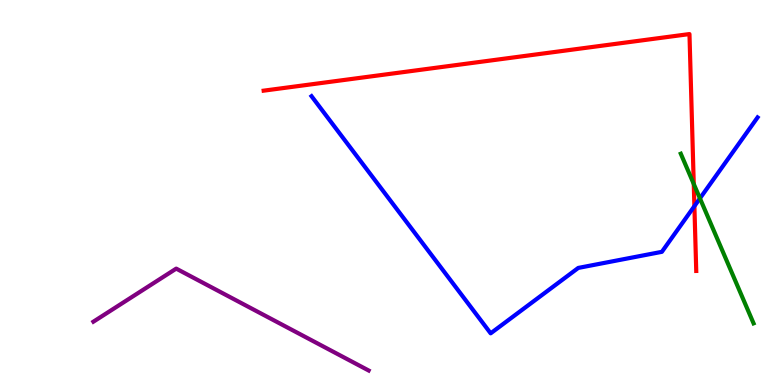[{'lines': ['blue', 'red'], 'intersections': [{'x': 8.96, 'y': 4.65}]}, {'lines': ['green', 'red'], 'intersections': [{'x': 8.95, 'y': 5.22}]}, {'lines': ['purple', 'red'], 'intersections': []}, {'lines': ['blue', 'green'], 'intersections': [{'x': 9.03, 'y': 4.85}]}, {'lines': ['blue', 'purple'], 'intersections': []}, {'lines': ['green', 'purple'], 'intersections': []}]